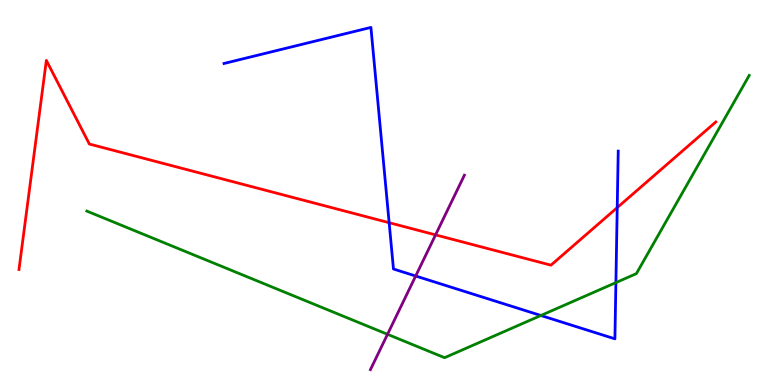[{'lines': ['blue', 'red'], 'intersections': [{'x': 5.02, 'y': 4.22}, {'x': 7.96, 'y': 4.61}]}, {'lines': ['green', 'red'], 'intersections': []}, {'lines': ['purple', 'red'], 'intersections': [{'x': 5.62, 'y': 3.9}]}, {'lines': ['blue', 'green'], 'intersections': [{'x': 6.98, 'y': 1.81}, {'x': 7.95, 'y': 2.66}]}, {'lines': ['blue', 'purple'], 'intersections': [{'x': 5.36, 'y': 2.83}]}, {'lines': ['green', 'purple'], 'intersections': [{'x': 5.0, 'y': 1.32}]}]